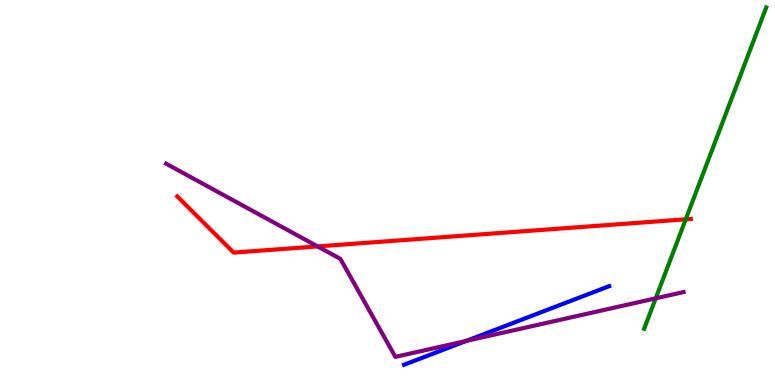[{'lines': ['blue', 'red'], 'intersections': []}, {'lines': ['green', 'red'], 'intersections': [{'x': 8.85, 'y': 4.3}]}, {'lines': ['purple', 'red'], 'intersections': [{'x': 4.1, 'y': 3.6}]}, {'lines': ['blue', 'green'], 'intersections': []}, {'lines': ['blue', 'purple'], 'intersections': [{'x': 6.02, 'y': 1.14}]}, {'lines': ['green', 'purple'], 'intersections': [{'x': 8.46, 'y': 2.25}]}]